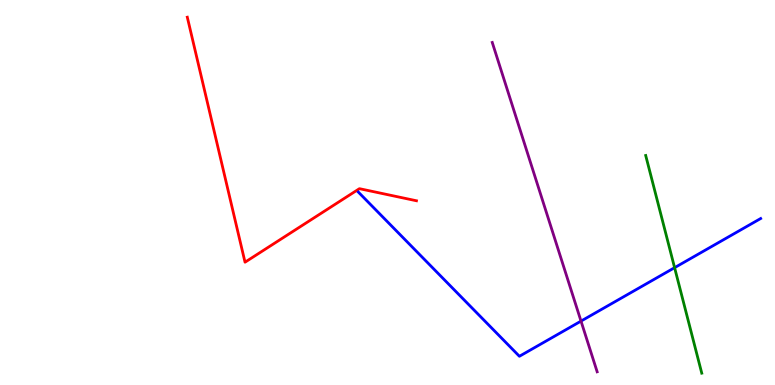[{'lines': ['blue', 'red'], 'intersections': []}, {'lines': ['green', 'red'], 'intersections': []}, {'lines': ['purple', 'red'], 'intersections': []}, {'lines': ['blue', 'green'], 'intersections': [{'x': 8.7, 'y': 3.05}]}, {'lines': ['blue', 'purple'], 'intersections': [{'x': 7.5, 'y': 1.66}]}, {'lines': ['green', 'purple'], 'intersections': []}]